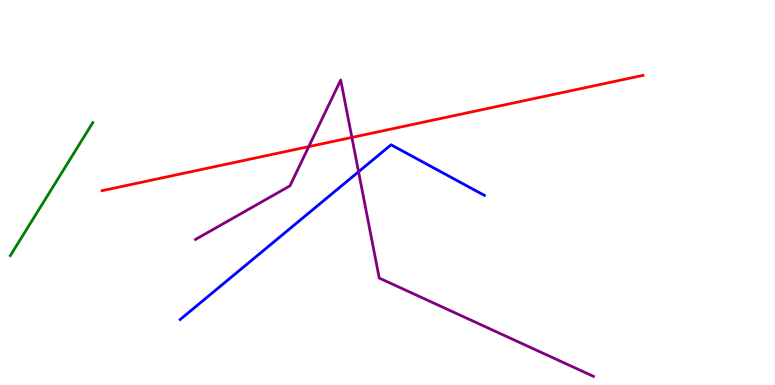[{'lines': ['blue', 'red'], 'intersections': []}, {'lines': ['green', 'red'], 'intersections': []}, {'lines': ['purple', 'red'], 'intersections': [{'x': 3.98, 'y': 6.19}, {'x': 4.54, 'y': 6.43}]}, {'lines': ['blue', 'green'], 'intersections': []}, {'lines': ['blue', 'purple'], 'intersections': [{'x': 4.63, 'y': 5.54}]}, {'lines': ['green', 'purple'], 'intersections': []}]